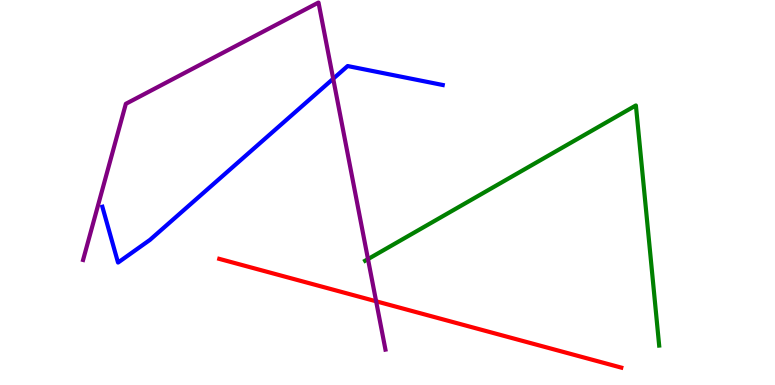[{'lines': ['blue', 'red'], 'intersections': []}, {'lines': ['green', 'red'], 'intersections': []}, {'lines': ['purple', 'red'], 'intersections': [{'x': 4.85, 'y': 2.17}]}, {'lines': ['blue', 'green'], 'intersections': []}, {'lines': ['blue', 'purple'], 'intersections': [{'x': 4.3, 'y': 7.95}]}, {'lines': ['green', 'purple'], 'intersections': [{'x': 4.75, 'y': 3.27}]}]